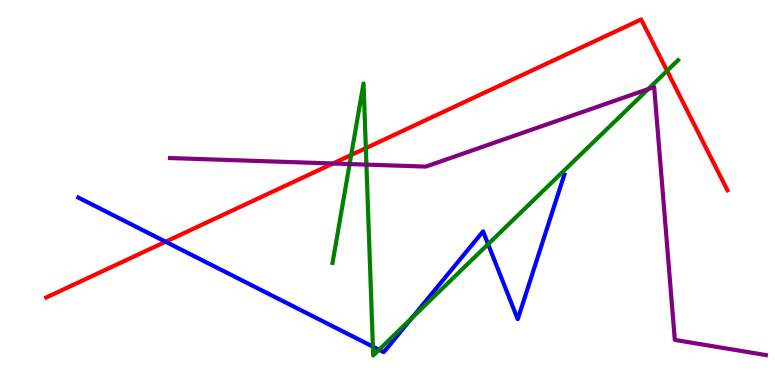[{'lines': ['blue', 'red'], 'intersections': [{'x': 2.14, 'y': 3.72}]}, {'lines': ['green', 'red'], 'intersections': [{'x': 4.53, 'y': 5.97}, {'x': 4.72, 'y': 6.15}, {'x': 8.61, 'y': 8.16}]}, {'lines': ['purple', 'red'], 'intersections': [{'x': 4.3, 'y': 5.75}]}, {'lines': ['blue', 'green'], 'intersections': [{'x': 4.81, 'y': 0.997}, {'x': 4.89, 'y': 0.916}, {'x': 5.31, 'y': 1.74}, {'x': 6.3, 'y': 3.66}]}, {'lines': ['blue', 'purple'], 'intersections': []}, {'lines': ['green', 'purple'], 'intersections': [{'x': 4.51, 'y': 5.74}, {'x': 4.73, 'y': 5.72}, {'x': 8.36, 'y': 7.69}]}]